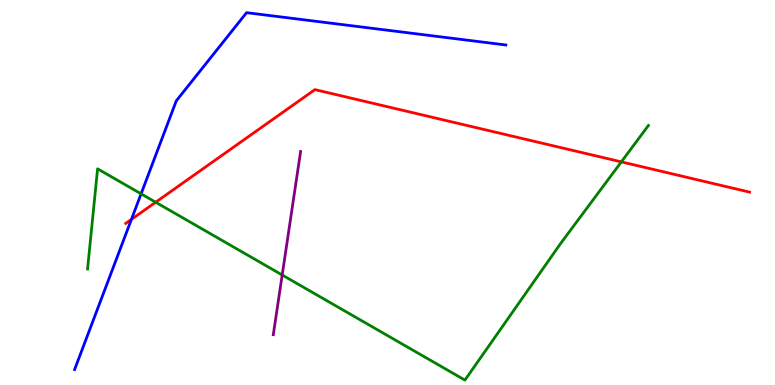[{'lines': ['blue', 'red'], 'intersections': [{'x': 1.7, 'y': 4.3}]}, {'lines': ['green', 'red'], 'intersections': [{'x': 2.01, 'y': 4.75}, {'x': 8.02, 'y': 5.8}]}, {'lines': ['purple', 'red'], 'intersections': []}, {'lines': ['blue', 'green'], 'intersections': [{'x': 1.82, 'y': 4.97}]}, {'lines': ['blue', 'purple'], 'intersections': []}, {'lines': ['green', 'purple'], 'intersections': [{'x': 3.64, 'y': 2.86}]}]